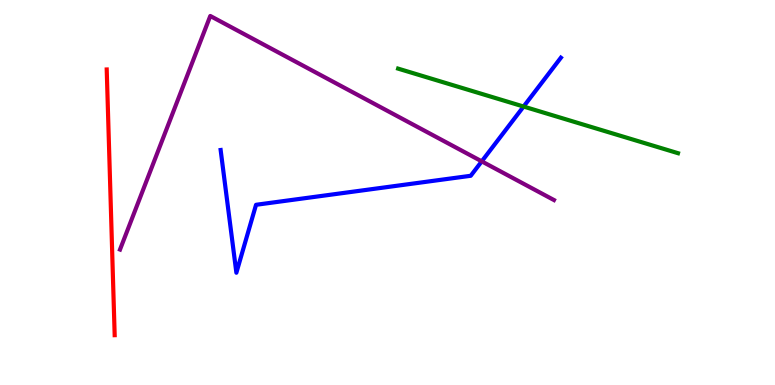[{'lines': ['blue', 'red'], 'intersections': []}, {'lines': ['green', 'red'], 'intersections': []}, {'lines': ['purple', 'red'], 'intersections': []}, {'lines': ['blue', 'green'], 'intersections': [{'x': 6.76, 'y': 7.23}]}, {'lines': ['blue', 'purple'], 'intersections': [{'x': 6.22, 'y': 5.81}]}, {'lines': ['green', 'purple'], 'intersections': []}]